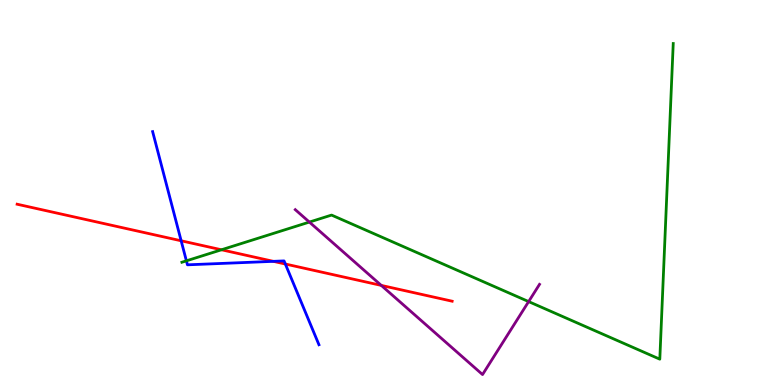[{'lines': ['blue', 'red'], 'intersections': [{'x': 2.34, 'y': 3.75}, {'x': 3.53, 'y': 3.21}, {'x': 3.68, 'y': 3.14}]}, {'lines': ['green', 'red'], 'intersections': [{'x': 2.86, 'y': 3.51}]}, {'lines': ['purple', 'red'], 'intersections': [{'x': 4.92, 'y': 2.59}]}, {'lines': ['blue', 'green'], 'intersections': [{'x': 2.41, 'y': 3.23}]}, {'lines': ['blue', 'purple'], 'intersections': []}, {'lines': ['green', 'purple'], 'intersections': [{'x': 3.99, 'y': 4.23}, {'x': 6.82, 'y': 2.17}]}]